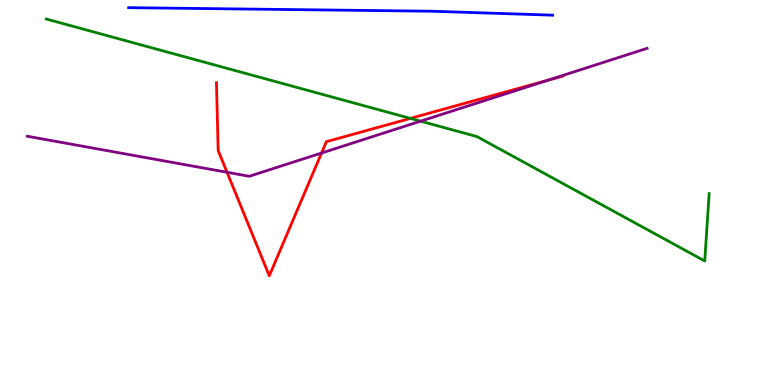[{'lines': ['blue', 'red'], 'intersections': []}, {'lines': ['green', 'red'], 'intersections': [{'x': 5.3, 'y': 6.93}]}, {'lines': ['purple', 'red'], 'intersections': [{'x': 2.93, 'y': 5.53}, {'x': 4.15, 'y': 6.03}, {'x': 7.07, 'y': 7.92}]}, {'lines': ['blue', 'green'], 'intersections': []}, {'lines': ['blue', 'purple'], 'intersections': []}, {'lines': ['green', 'purple'], 'intersections': [{'x': 5.43, 'y': 6.85}]}]